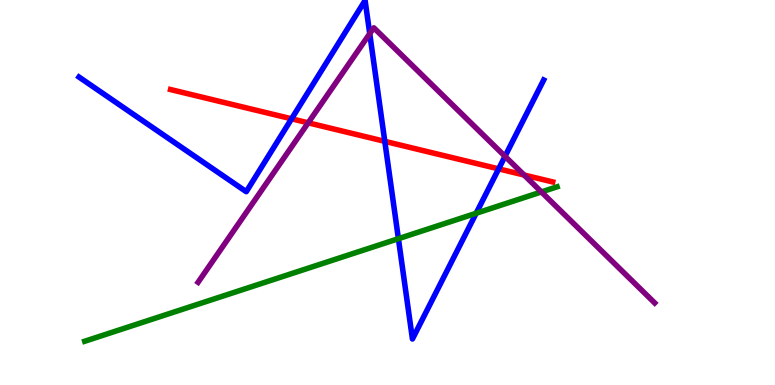[{'lines': ['blue', 'red'], 'intersections': [{'x': 3.76, 'y': 6.91}, {'x': 4.97, 'y': 6.33}, {'x': 6.43, 'y': 5.61}]}, {'lines': ['green', 'red'], 'intersections': []}, {'lines': ['purple', 'red'], 'intersections': [{'x': 3.98, 'y': 6.81}, {'x': 6.76, 'y': 5.45}]}, {'lines': ['blue', 'green'], 'intersections': [{'x': 5.14, 'y': 3.8}, {'x': 6.14, 'y': 4.46}]}, {'lines': ['blue', 'purple'], 'intersections': [{'x': 4.77, 'y': 9.13}, {'x': 6.52, 'y': 5.94}]}, {'lines': ['green', 'purple'], 'intersections': [{'x': 6.99, 'y': 5.01}]}]